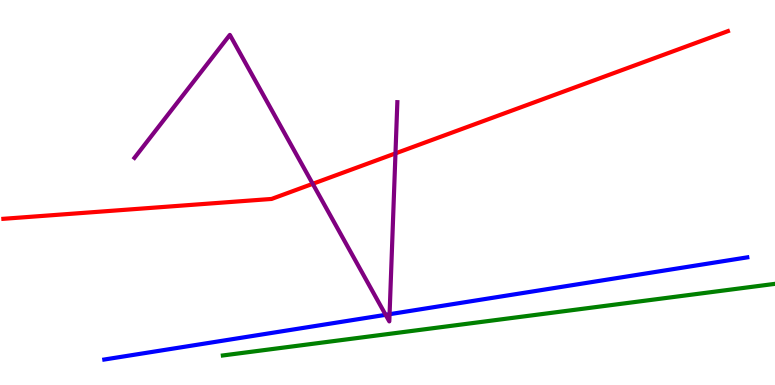[{'lines': ['blue', 'red'], 'intersections': []}, {'lines': ['green', 'red'], 'intersections': []}, {'lines': ['purple', 'red'], 'intersections': [{'x': 4.04, 'y': 5.23}, {'x': 5.1, 'y': 6.02}]}, {'lines': ['blue', 'green'], 'intersections': []}, {'lines': ['blue', 'purple'], 'intersections': [{'x': 4.98, 'y': 1.82}, {'x': 5.03, 'y': 1.84}]}, {'lines': ['green', 'purple'], 'intersections': []}]